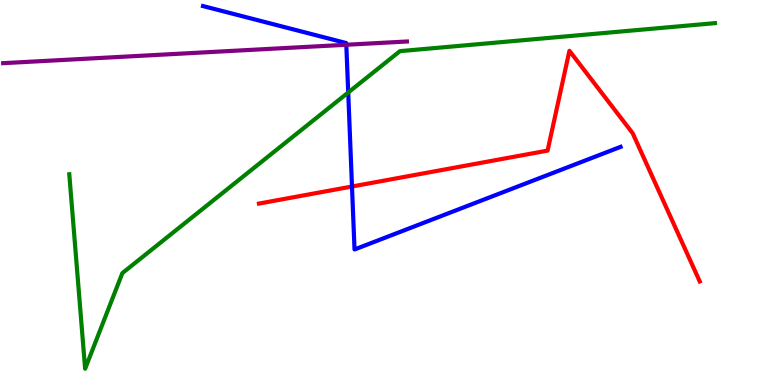[{'lines': ['blue', 'red'], 'intersections': [{'x': 4.54, 'y': 5.16}]}, {'lines': ['green', 'red'], 'intersections': []}, {'lines': ['purple', 'red'], 'intersections': []}, {'lines': ['blue', 'green'], 'intersections': [{'x': 4.49, 'y': 7.6}]}, {'lines': ['blue', 'purple'], 'intersections': [{'x': 4.47, 'y': 8.84}]}, {'lines': ['green', 'purple'], 'intersections': []}]